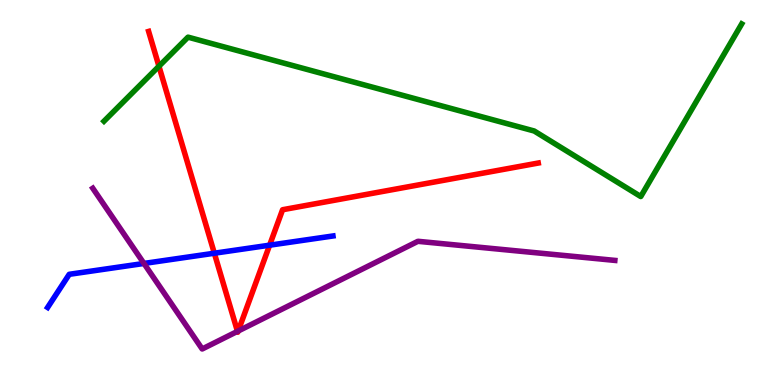[{'lines': ['blue', 'red'], 'intersections': [{'x': 2.77, 'y': 3.42}, {'x': 3.48, 'y': 3.63}]}, {'lines': ['green', 'red'], 'intersections': [{'x': 2.05, 'y': 8.28}]}, {'lines': ['purple', 'red'], 'intersections': [{'x': 3.06, 'y': 1.39}, {'x': 3.07, 'y': 1.4}]}, {'lines': ['blue', 'green'], 'intersections': []}, {'lines': ['blue', 'purple'], 'intersections': [{'x': 1.86, 'y': 3.16}]}, {'lines': ['green', 'purple'], 'intersections': []}]